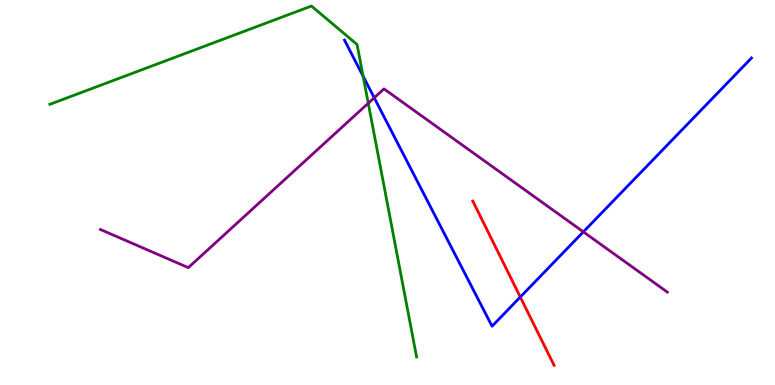[{'lines': ['blue', 'red'], 'intersections': [{'x': 6.71, 'y': 2.28}]}, {'lines': ['green', 'red'], 'intersections': []}, {'lines': ['purple', 'red'], 'intersections': []}, {'lines': ['blue', 'green'], 'intersections': [{'x': 4.69, 'y': 8.02}]}, {'lines': ['blue', 'purple'], 'intersections': [{'x': 4.83, 'y': 7.46}, {'x': 7.53, 'y': 3.98}]}, {'lines': ['green', 'purple'], 'intersections': [{'x': 4.75, 'y': 7.32}]}]